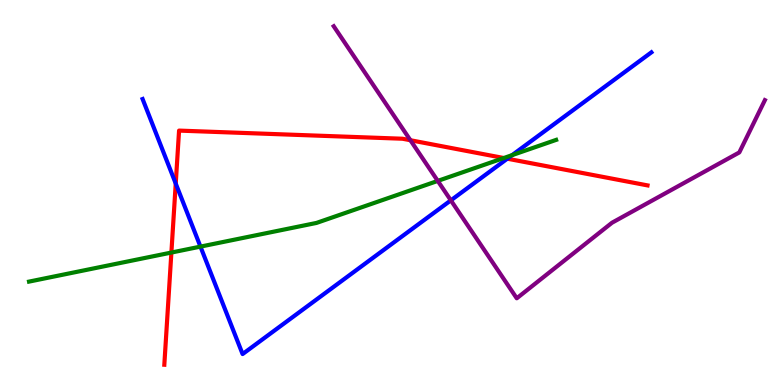[{'lines': ['blue', 'red'], 'intersections': [{'x': 2.27, 'y': 5.23}, {'x': 6.55, 'y': 5.88}]}, {'lines': ['green', 'red'], 'intersections': [{'x': 2.21, 'y': 3.44}, {'x': 6.5, 'y': 5.9}]}, {'lines': ['purple', 'red'], 'intersections': [{'x': 5.3, 'y': 6.36}]}, {'lines': ['blue', 'green'], 'intersections': [{'x': 2.59, 'y': 3.59}, {'x': 6.61, 'y': 5.97}]}, {'lines': ['blue', 'purple'], 'intersections': [{'x': 5.82, 'y': 4.8}]}, {'lines': ['green', 'purple'], 'intersections': [{'x': 5.65, 'y': 5.3}]}]